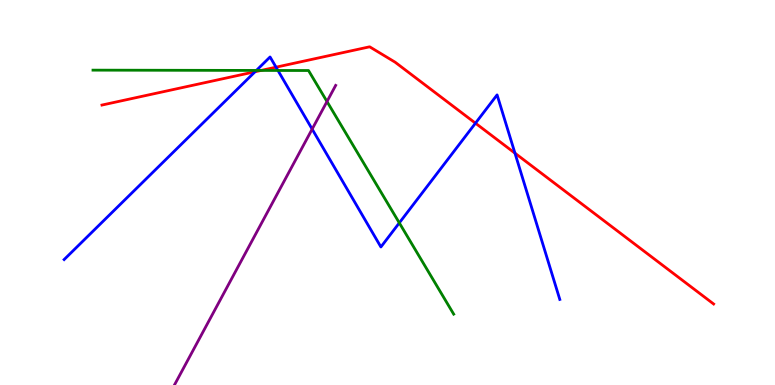[{'lines': ['blue', 'red'], 'intersections': [{'x': 3.29, 'y': 8.14}, {'x': 3.56, 'y': 8.26}, {'x': 6.14, 'y': 6.8}, {'x': 6.64, 'y': 6.02}]}, {'lines': ['green', 'red'], 'intersections': [{'x': 3.37, 'y': 8.17}]}, {'lines': ['purple', 'red'], 'intersections': []}, {'lines': ['blue', 'green'], 'intersections': [{'x': 3.31, 'y': 8.17}, {'x': 3.59, 'y': 8.17}, {'x': 5.15, 'y': 4.21}]}, {'lines': ['blue', 'purple'], 'intersections': [{'x': 4.03, 'y': 6.65}]}, {'lines': ['green', 'purple'], 'intersections': [{'x': 4.22, 'y': 7.36}]}]